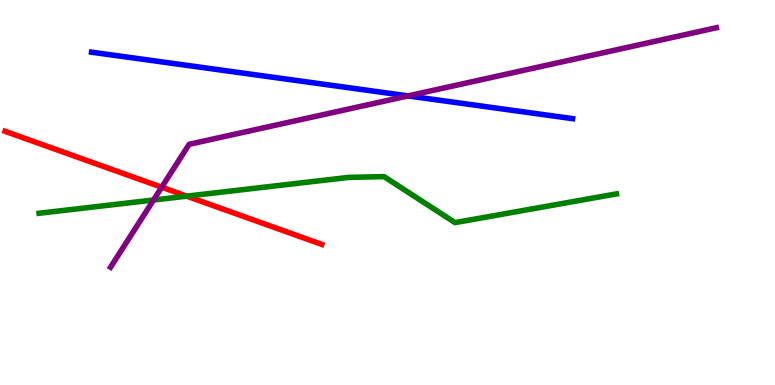[{'lines': ['blue', 'red'], 'intersections': []}, {'lines': ['green', 'red'], 'intersections': [{'x': 2.41, 'y': 4.91}]}, {'lines': ['purple', 'red'], 'intersections': [{'x': 2.09, 'y': 5.14}]}, {'lines': ['blue', 'green'], 'intersections': []}, {'lines': ['blue', 'purple'], 'intersections': [{'x': 5.26, 'y': 7.51}]}, {'lines': ['green', 'purple'], 'intersections': [{'x': 1.98, 'y': 4.81}]}]